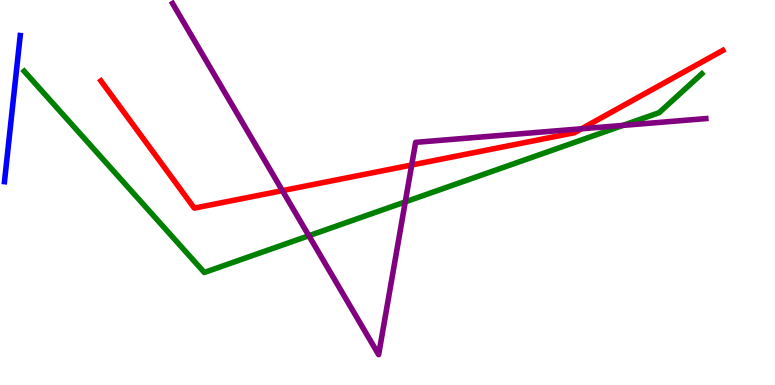[{'lines': ['blue', 'red'], 'intersections': []}, {'lines': ['green', 'red'], 'intersections': []}, {'lines': ['purple', 'red'], 'intersections': [{'x': 3.64, 'y': 5.05}, {'x': 5.31, 'y': 5.71}, {'x': 7.5, 'y': 6.66}]}, {'lines': ['blue', 'green'], 'intersections': []}, {'lines': ['blue', 'purple'], 'intersections': []}, {'lines': ['green', 'purple'], 'intersections': [{'x': 3.99, 'y': 3.88}, {'x': 5.23, 'y': 4.76}, {'x': 8.04, 'y': 6.74}]}]